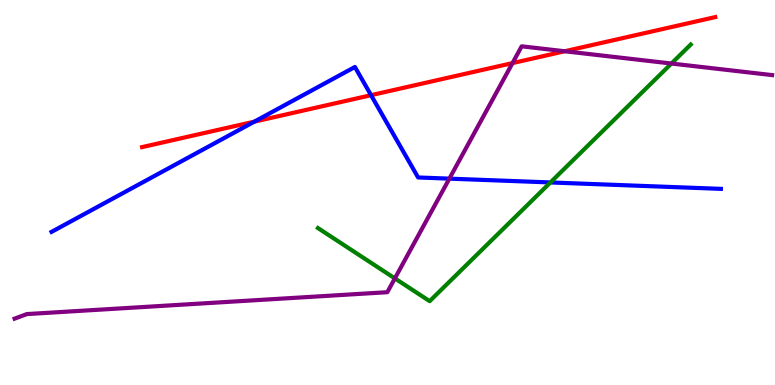[{'lines': ['blue', 'red'], 'intersections': [{'x': 3.28, 'y': 6.84}, {'x': 4.79, 'y': 7.53}]}, {'lines': ['green', 'red'], 'intersections': []}, {'lines': ['purple', 'red'], 'intersections': [{'x': 6.61, 'y': 8.36}, {'x': 7.29, 'y': 8.67}]}, {'lines': ['blue', 'green'], 'intersections': [{'x': 7.1, 'y': 5.26}]}, {'lines': ['blue', 'purple'], 'intersections': [{'x': 5.8, 'y': 5.36}]}, {'lines': ['green', 'purple'], 'intersections': [{'x': 5.1, 'y': 2.77}, {'x': 8.66, 'y': 8.35}]}]